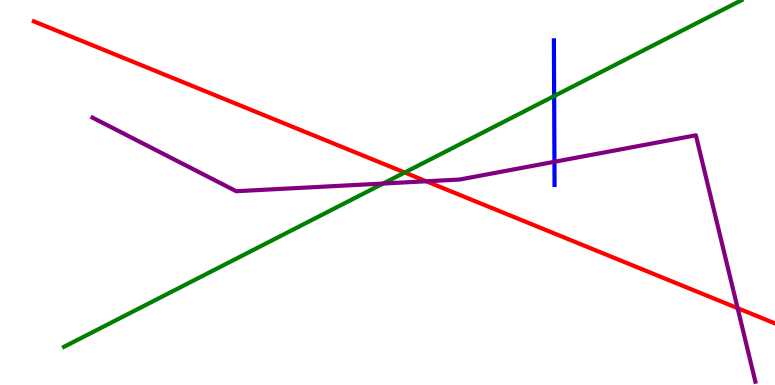[{'lines': ['blue', 'red'], 'intersections': []}, {'lines': ['green', 'red'], 'intersections': [{'x': 5.22, 'y': 5.52}]}, {'lines': ['purple', 'red'], 'intersections': [{'x': 5.5, 'y': 5.29}, {'x': 9.52, 'y': 2.0}]}, {'lines': ['blue', 'green'], 'intersections': [{'x': 7.15, 'y': 7.5}]}, {'lines': ['blue', 'purple'], 'intersections': [{'x': 7.15, 'y': 5.8}]}, {'lines': ['green', 'purple'], 'intersections': [{'x': 4.94, 'y': 5.23}]}]